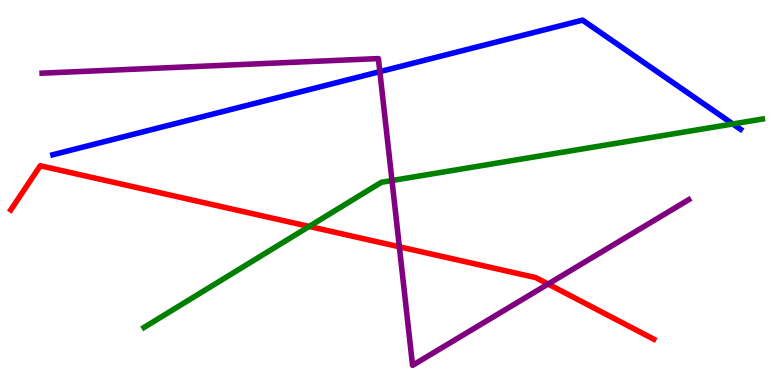[{'lines': ['blue', 'red'], 'intersections': []}, {'lines': ['green', 'red'], 'intersections': [{'x': 3.99, 'y': 4.12}]}, {'lines': ['purple', 'red'], 'intersections': [{'x': 5.15, 'y': 3.59}, {'x': 7.07, 'y': 2.62}]}, {'lines': ['blue', 'green'], 'intersections': [{'x': 9.46, 'y': 6.78}]}, {'lines': ['blue', 'purple'], 'intersections': [{'x': 4.9, 'y': 8.14}]}, {'lines': ['green', 'purple'], 'intersections': [{'x': 5.06, 'y': 5.31}]}]